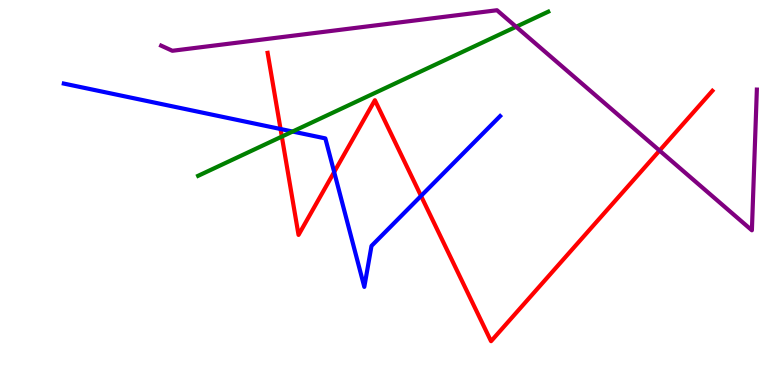[{'lines': ['blue', 'red'], 'intersections': [{'x': 3.62, 'y': 6.65}, {'x': 4.31, 'y': 5.53}, {'x': 5.43, 'y': 4.91}]}, {'lines': ['green', 'red'], 'intersections': [{'x': 3.64, 'y': 6.45}]}, {'lines': ['purple', 'red'], 'intersections': [{'x': 8.51, 'y': 6.09}]}, {'lines': ['blue', 'green'], 'intersections': [{'x': 3.78, 'y': 6.58}]}, {'lines': ['blue', 'purple'], 'intersections': []}, {'lines': ['green', 'purple'], 'intersections': [{'x': 6.66, 'y': 9.3}]}]